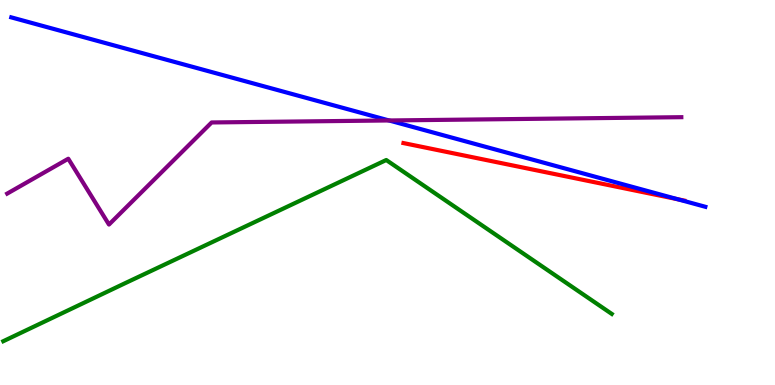[{'lines': ['blue', 'red'], 'intersections': [{'x': 8.75, 'y': 4.82}]}, {'lines': ['green', 'red'], 'intersections': []}, {'lines': ['purple', 'red'], 'intersections': []}, {'lines': ['blue', 'green'], 'intersections': []}, {'lines': ['blue', 'purple'], 'intersections': [{'x': 5.02, 'y': 6.87}]}, {'lines': ['green', 'purple'], 'intersections': []}]